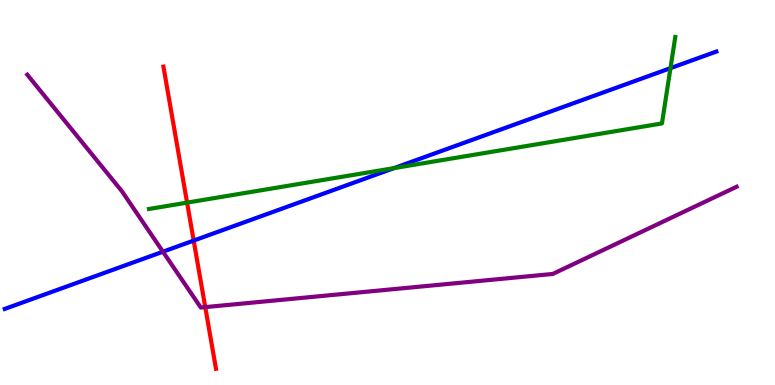[{'lines': ['blue', 'red'], 'intersections': [{'x': 2.5, 'y': 3.75}]}, {'lines': ['green', 'red'], 'intersections': [{'x': 2.41, 'y': 4.74}]}, {'lines': ['purple', 'red'], 'intersections': [{'x': 2.65, 'y': 2.02}]}, {'lines': ['blue', 'green'], 'intersections': [{'x': 5.09, 'y': 5.63}, {'x': 8.65, 'y': 8.23}]}, {'lines': ['blue', 'purple'], 'intersections': [{'x': 2.1, 'y': 3.46}]}, {'lines': ['green', 'purple'], 'intersections': []}]